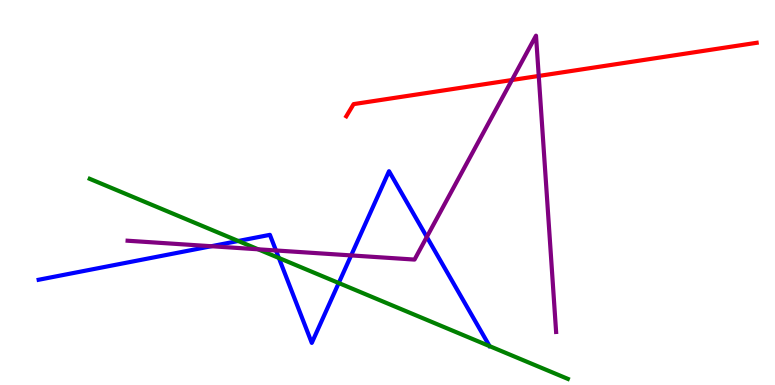[{'lines': ['blue', 'red'], 'intersections': []}, {'lines': ['green', 'red'], 'intersections': []}, {'lines': ['purple', 'red'], 'intersections': [{'x': 6.61, 'y': 7.92}, {'x': 6.95, 'y': 8.03}]}, {'lines': ['blue', 'green'], 'intersections': [{'x': 3.07, 'y': 3.74}, {'x': 3.6, 'y': 3.3}, {'x': 4.37, 'y': 2.65}]}, {'lines': ['blue', 'purple'], 'intersections': [{'x': 2.73, 'y': 3.6}, {'x': 3.56, 'y': 3.49}, {'x': 4.53, 'y': 3.37}, {'x': 5.51, 'y': 3.85}]}, {'lines': ['green', 'purple'], 'intersections': [{'x': 3.33, 'y': 3.52}]}]